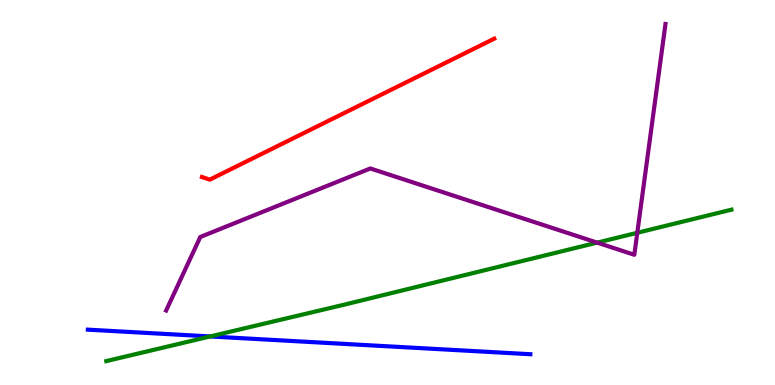[{'lines': ['blue', 'red'], 'intersections': []}, {'lines': ['green', 'red'], 'intersections': []}, {'lines': ['purple', 'red'], 'intersections': []}, {'lines': ['blue', 'green'], 'intersections': [{'x': 2.71, 'y': 1.26}]}, {'lines': ['blue', 'purple'], 'intersections': []}, {'lines': ['green', 'purple'], 'intersections': [{'x': 7.71, 'y': 3.7}, {'x': 8.22, 'y': 3.95}]}]